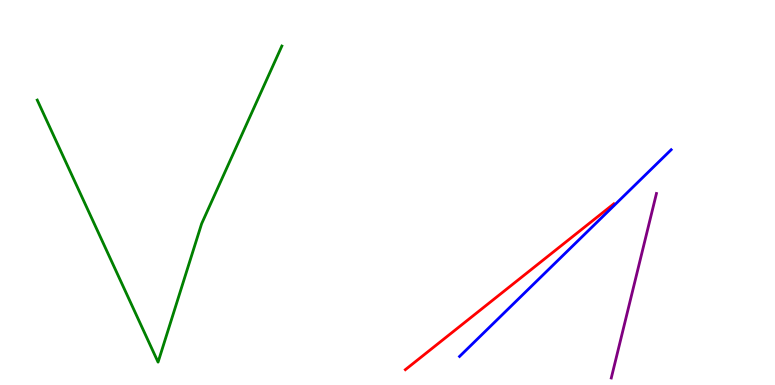[{'lines': ['blue', 'red'], 'intersections': []}, {'lines': ['green', 'red'], 'intersections': []}, {'lines': ['purple', 'red'], 'intersections': []}, {'lines': ['blue', 'green'], 'intersections': []}, {'lines': ['blue', 'purple'], 'intersections': []}, {'lines': ['green', 'purple'], 'intersections': []}]